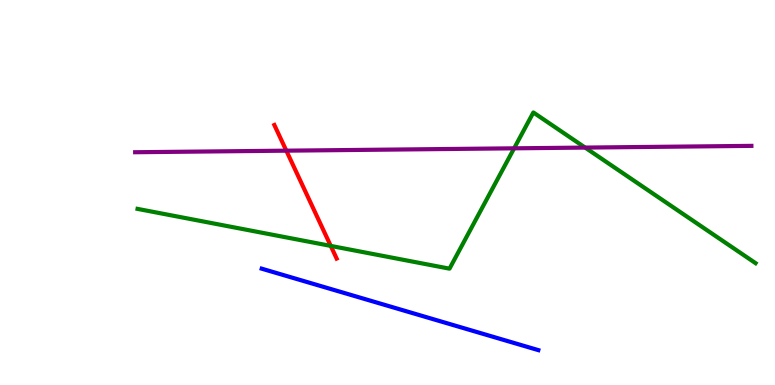[{'lines': ['blue', 'red'], 'intersections': []}, {'lines': ['green', 'red'], 'intersections': [{'x': 4.27, 'y': 3.61}]}, {'lines': ['purple', 'red'], 'intersections': [{'x': 3.69, 'y': 6.09}]}, {'lines': ['blue', 'green'], 'intersections': []}, {'lines': ['blue', 'purple'], 'intersections': []}, {'lines': ['green', 'purple'], 'intersections': [{'x': 6.63, 'y': 6.15}, {'x': 7.55, 'y': 6.17}]}]